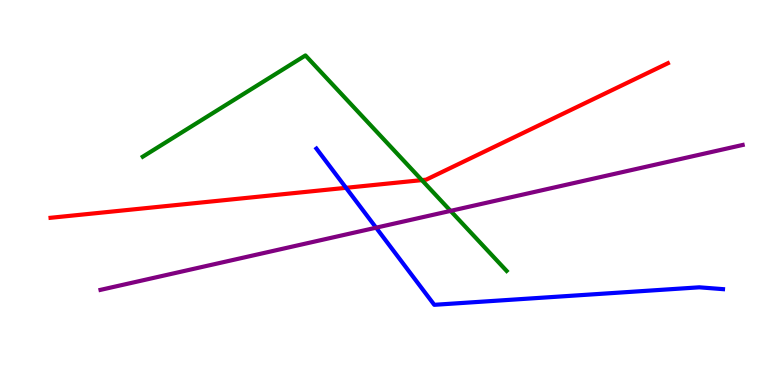[{'lines': ['blue', 'red'], 'intersections': [{'x': 4.46, 'y': 5.12}]}, {'lines': ['green', 'red'], 'intersections': [{'x': 5.44, 'y': 5.32}]}, {'lines': ['purple', 'red'], 'intersections': []}, {'lines': ['blue', 'green'], 'intersections': []}, {'lines': ['blue', 'purple'], 'intersections': [{'x': 4.85, 'y': 4.09}]}, {'lines': ['green', 'purple'], 'intersections': [{'x': 5.81, 'y': 4.52}]}]